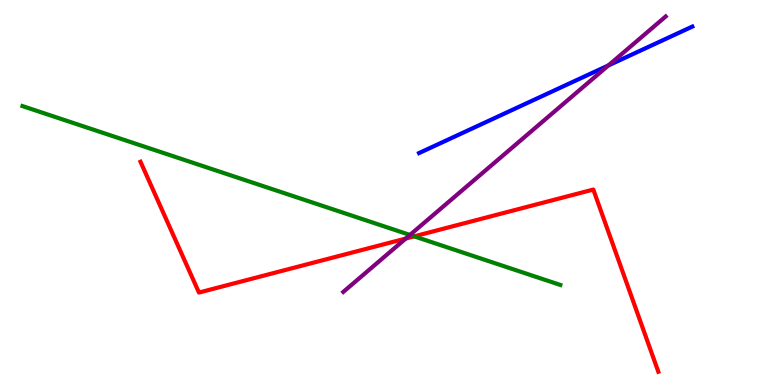[{'lines': ['blue', 'red'], 'intersections': []}, {'lines': ['green', 'red'], 'intersections': [{'x': 5.34, 'y': 3.86}]}, {'lines': ['purple', 'red'], 'intersections': [{'x': 5.24, 'y': 3.8}]}, {'lines': ['blue', 'green'], 'intersections': []}, {'lines': ['blue', 'purple'], 'intersections': [{'x': 7.85, 'y': 8.3}]}, {'lines': ['green', 'purple'], 'intersections': [{'x': 5.29, 'y': 3.9}]}]